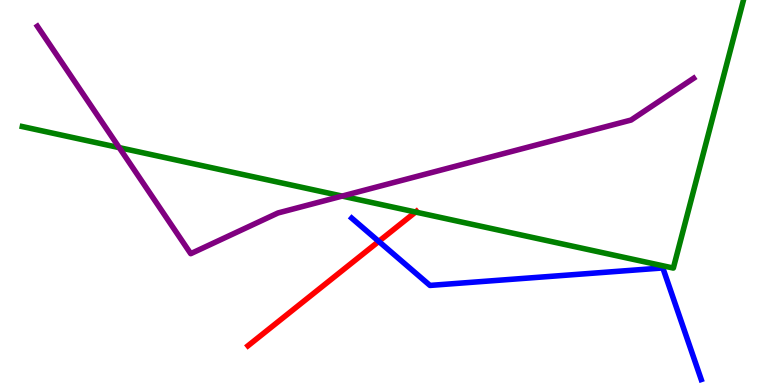[{'lines': ['blue', 'red'], 'intersections': [{'x': 4.89, 'y': 3.73}]}, {'lines': ['green', 'red'], 'intersections': [{'x': 5.36, 'y': 4.49}]}, {'lines': ['purple', 'red'], 'intersections': []}, {'lines': ['blue', 'green'], 'intersections': []}, {'lines': ['blue', 'purple'], 'intersections': []}, {'lines': ['green', 'purple'], 'intersections': [{'x': 1.54, 'y': 6.17}, {'x': 4.41, 'y': 4.91}]}]